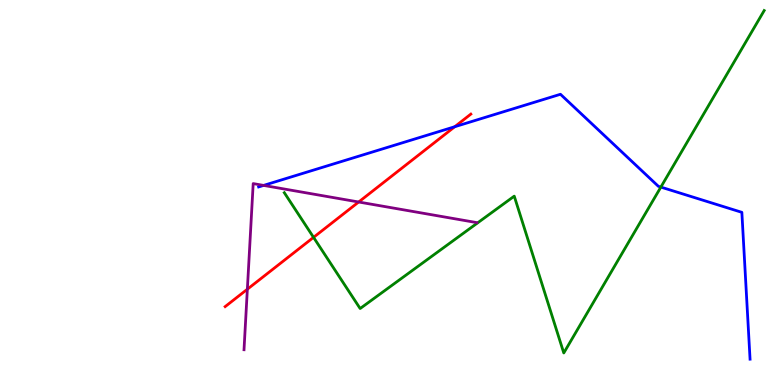[{'lines': ['blue', 'red'], 'intersections': [{'x': 5.87, 'y': 6.71}]}, {'lines': ['green', 'red'], 'intersections': [{'x': 4.05, 'y': 3.83}]}, {'lines': ['purple', 'red'], 'intersections': [{'x': 3.19, 'y': 2.49}, {'x': 4.63, 'y': 4.75}]}, {'lines': ['blue', 'green'], 'intersections': [{'x': 8.53, 'y': 5.14}]}, {'lines': ['blue', 'purple'], 'intersections': [{'x': 3.4, 'y': 5.18}]}, {'lines': ['green', 'purple'], 'intersections': []}]